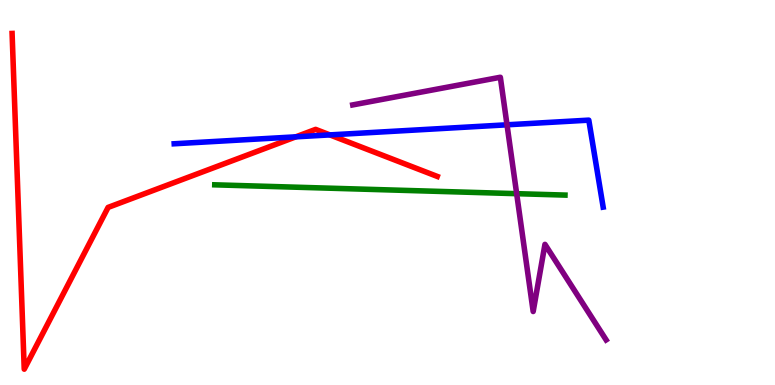[{'lines': ['blue', 'red'], 'intersections': [{'x': 3.82, 'y': 6.45}, {'x': 4.26, 'y': 6.5}]}, {'lines': ['green', 'red'], 'intersections': []}, {'lines': ['purple', 'red'], 'intersections': []}, {'lines': ['blue', 'green'], 'intersections': []}, {'lines': ['blue', 'purple'], 'intersections': [{'x': 6.54, 'y': 6.76}]}, {'lines': ['green', 'purple'], 'intersections': [{'x': 6.67, 'y': 4.97}]}]